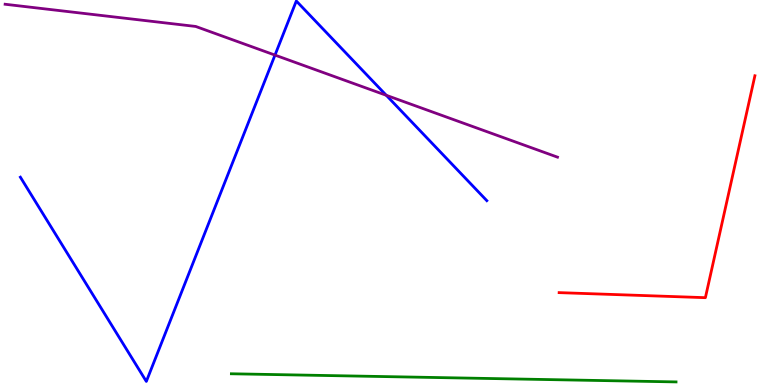[{'lines': ['blue', 'red'], 'intersections': []}, {'lines': ['green', 'red'], 'intersections': []}, {'lines': ['purple', 'red'], 'intersections': []}, {'lines': ['blue', 'green'], 'intersections': []}, {'lines': ['blue', 'purple'], 'intersections': [{'x': 3.55, 'y': 8.57}, {'x': 4.98, 'y': 7.52}]}, {'lines': ['green', 'purple'], 'intersections': []}]